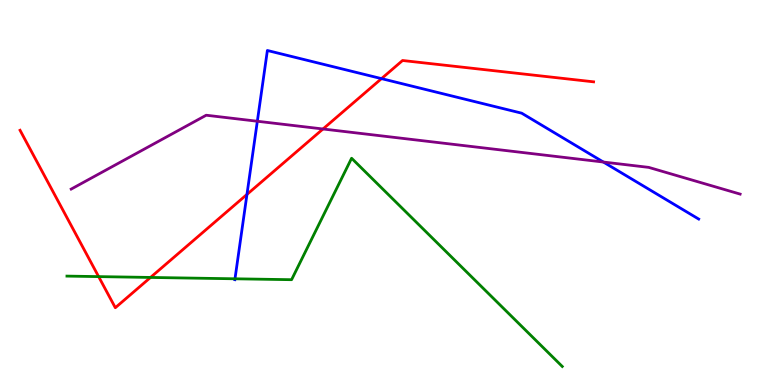[{'lines': ['blue', 'red'], 'intersections': [{'x': 3.19, 'y': 4.95}, {'x': 4.92, 'y': 7.96}]}, {'lines': ['green', 'red'], 'intersections': [{'x': 1.27, 'y': 2.82}, {'x': 1.94, 'y': 2.79}]}, {'lines': ['purple', 'red'], 'intersections': [{'x': 4.17, 'y': 6.65}]}, {'lines': ['blue', 'green'], 'intersections': [{'x': 3.03, 'y': 2.76}]}, {'lines': ['blue', 'purple'], 'intersections': [{'x': 3.32, 'y': 6.85}, {'x': 7.79, 'y': 5.79}]}, {'lines': ['green', 'purple'], 'intersections': []}]